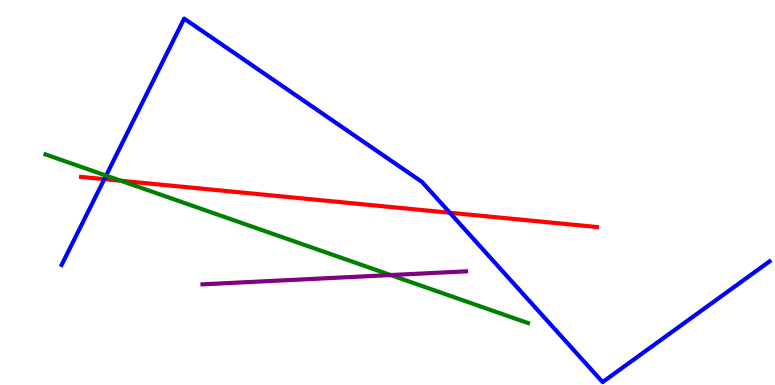[{'lines': ['blue', 'red'], 'intersections': [{'x': 1.35, 'y': 5.35}, {'x': 5.8, 'y': 4.47}]}, {'lines': ['green', 'red'], 'intersections': [{'x': 1.56, 'y': 5.3}]}, {'lines': ['purple', 'red'], 'intersections': []}, {'lines': ['blue', 'green'], 'intersections': [{'x': 1.37, 'y': 5.44}]}, {'lines': ['blue', 'purple'], 'intersections': []}, {'lines': ['green', 'purple'], 'intersections': [{'x': 5.04, 'y': 2.86}]}]